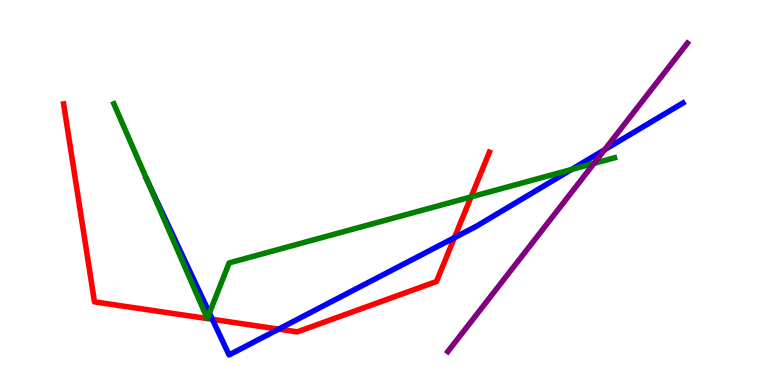[{'lines': ['blue', 'red'], 'intersections': [{'x': 2.74, 'y': 1.71}, {'x': 3.6, 'y': 1.45}, {'x': 5.86, 'y': 3.83}]}, {'lines': ['green', 'red'], 'intersections': [{'x': 6.08, 'y': 4.89}]}, {'lines': ['purple', 'red'], 'intersections': []}, {'lines': ['blue', 'green'], 'intersections': [{'x': 1.91, 'y': 5.26}, {'x': 2.7, 'y': 1.87}, {'x': 7.37, 'y': 5.6}]}, {'lines': ['blue', 'purple'], 'intersections': [{'x': 7.8, 'y': 6.11}]}, {'lines': ['green', 'purple'], 'intersections': [{'x': 7.67, 'y': 5.76}]}]